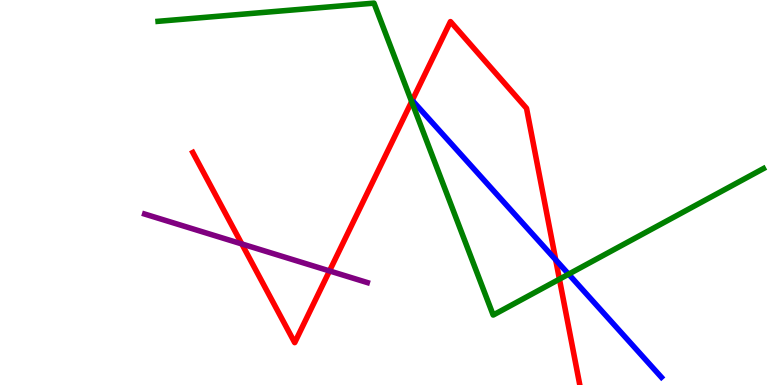[{'lines': ['blue', 'red'], 'intersections': [{'x': 7.17, 'y': 3.25}]}, {'lines': ['green', 'red'], 'intersections': [{'x': 5.31, 'y': 7.36}, {'x': 7.22, 'y': 2.75}]}, {'lines': ['purple', 'red'], 'intersections': [{'x': 3.12, 'y': 3.66}, {'x': 4.25, 'y': 2.96}]}, {'lines': ['blue', 'green'], 'intersections': [{'x': 7.34, 'y': 2.88}]}, {'lines': ['blue', 'purple'], 'intersections': []}, {'lines': ['green', 'purple'], 'intersections': []}]